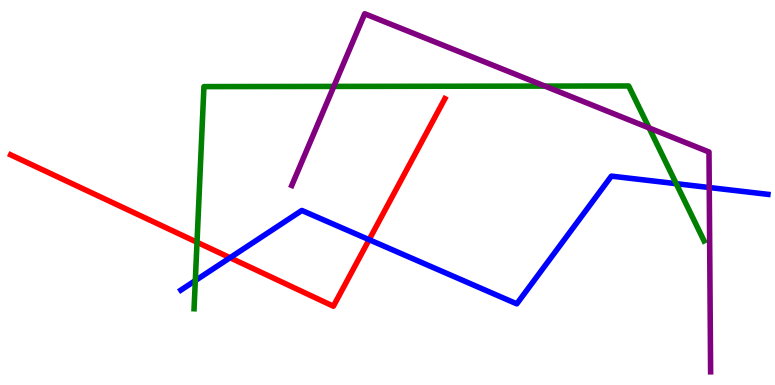[{'lines': ['blue', 'red'], 'intersections': [{'x': 2.97, 'y': 3.31}, {'x': 4.76, 'y': 3.77}]}, {'lines': ['green', 'red'], 'intersections': [{'x': 2.54, 'y': 3.71}]}, {'lines': ['purple', 'red'], 'intersections': []}, {'lines': ['blue', 'green'], 'intersections': [{'x': 2.52, 'y': 2.71}, {'x': 8.73, 'y': 5.23}]}, {'lines': ['blue', 'purple'], 'intersections': [{'x': 9.15, 'y': 5.13}]}, {'lines': ['green', 'purple'], 'intersections': [{'x': 4.31, 'y': 7.76}, {'x': 7.03, 'y': 7.76}, {'x': 8.38, 'y': 6.68}]}]